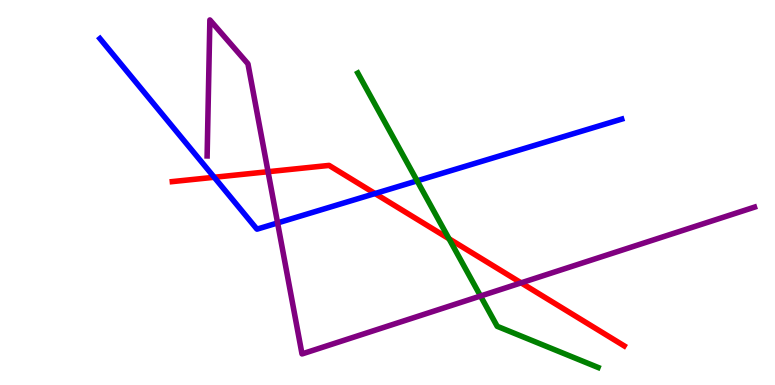[{'lines': ['blue', 'red'], 'intersections': [{'x': 2.76, 'y': 5.4}, {'x': 4.84, 'y': 4.97}]}, {'lines': ['green', 'red'], 'intersections': [{'x': 5.79, 'y': 3.8}]}, {'lines': ['purple', 'red'], 'intersections': [{'x': 3.46, 'y': 5.54}, {'x': 6.72, 'y': 2.65}]}, {'lines': ['blue', 'green'], 'intersections': [{'x': 5.38, 'y': 5.3}]}, {'lines': ['blue', 'purple'], 'intersections': [{'x': 3.58, 'y': 4.21}]}, {'lines': ['green', 'purple'], 'intersections': [{'x': 6.2, 'y': 2.31}]}]